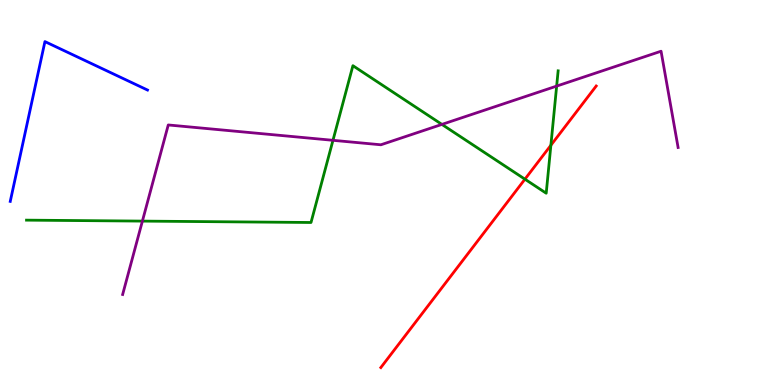[{'lines': ['blue', 'red'], 'intersections': []}, {'lines': ['green', 'red'], 'intersections': [{'x': 6.77, 'y': 5.35}, {'x': 7.11, 'y': 6.23}]}, {'lines': ['purple', 'red'], 'intersections': []}, {'lines': ['blue', 'green'], 'intersections': []}, {'lines': ['blue', 'purple'], 'intersections': []}, {'lines': ['green', 'purple'], 'intersections': [{'x': 1.84, 'y': 4.26}, {'x': 4.3, 'y': 6.36}, {'x': 5.7, 'y': 6.77}, {'x': 7.18, 'y': 7.76}]}]